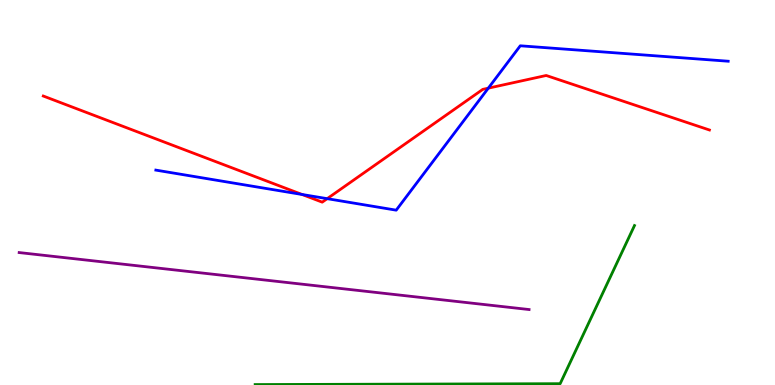[{'lines': ['blue', 'red'], 'intersections': [{'x': 3.9, 'y': 4.95}, {'x': 4.22, 'y': 4.84}, {'x': 6.3, 'y': 7.71}]}, {'lines': ['green', 'red'], 'intersections': []}, {'lines': ['purple', 'red'], 'intersections': []}, {'lines': ['blue', 'green'], 'intersections': []}, {'lines': ['blue', 'purple'], 'intersections': []}, {'lines': ['green', 'purple'], 'intersections': []}]